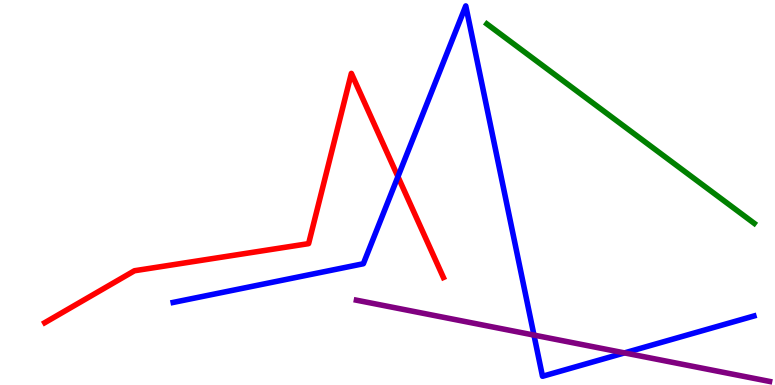[{'lines': ['blue', 'red'], 'intersections': [{'x': 5.13, 'y': 5.41}]}, {'lines': ['green', 'red'], 'intersections': []}, {'lines': ['purple', 'red'], 'intersections': []}, {'lines': ['blue', 'green'], 'intersections': []}, {'lines': ['blue', 'purple'], 'intersections': [{'x': 6.89, 'y': 1.3}, {'x': 8.06, 'y': 0.834}]}, {'lines': ['green', 'purple'], 'intersections': []}]